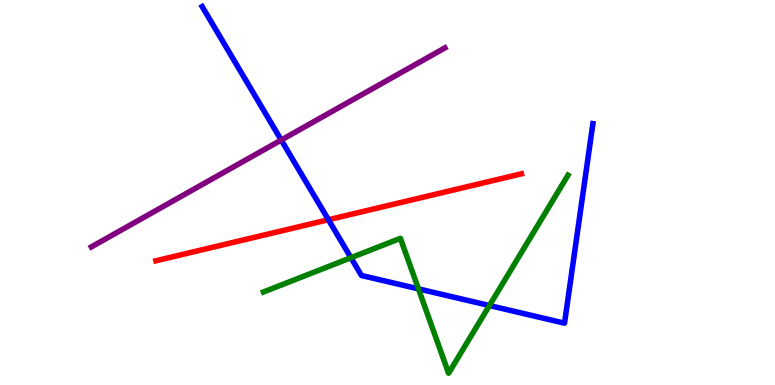[{'lines': ['blue', 'red'], 'intersections': [{'x': 4.24, 'y': 4.29}]}, {'lines': ['green', 'red'], 'intersections': []}, {'lines': ['purple', 'red'], 'intersections': []}, {'lines': ['blue', 'green'], 'intersections': [{'x': 4.53, 'y': 3.31}, {'x': 5.4, 'y': 2.5}, {'x': 6.32, 'y': 2.06}]}, {'lines': ['blue', 'purple'], 'intersections': [{'x': 3.63, 'y': 6.36}]}, {'lines': ['green', 'purple'], 'intersections': []}]